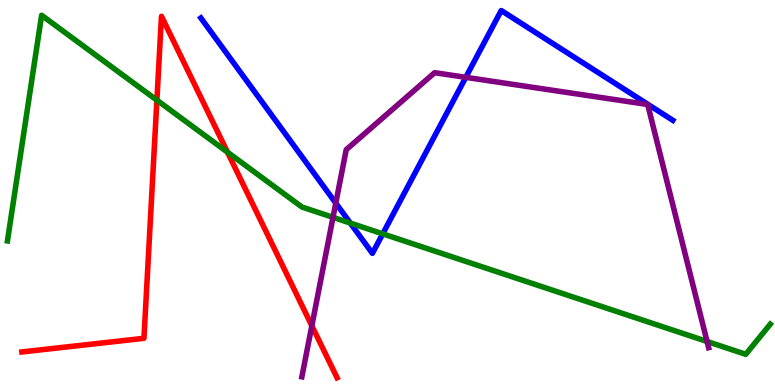[{'lines': ['blue', 'red'], 'intersections': []}, {'lines': ['green', 'red'], 'intersections': [{'x': 2.02, 'y': 7.4}, {'x': 2.94, 'y': 6.05}]}, {'lines': ['purple', 'red'], 'intersections': [{'x': 4.02, 'y': 1.54}]}, {'lines': ['blue', 'green'], 'intersections': [{'x': 4.52, 'y': 4.21}, {'x': 4.94, 'y': 3.93}]}, {'lines': ['blue', 'purple'], 'intersections': [{'x': 4.33, 'y': 4.72}, {'x': 6.01, 'y': 7.99}]}, {'lines': ['green', 'purple'], 'intersections': [{'x': 4.3, 'y': 4.35}, {'x': 9.12, 'y': 1.13}]}]